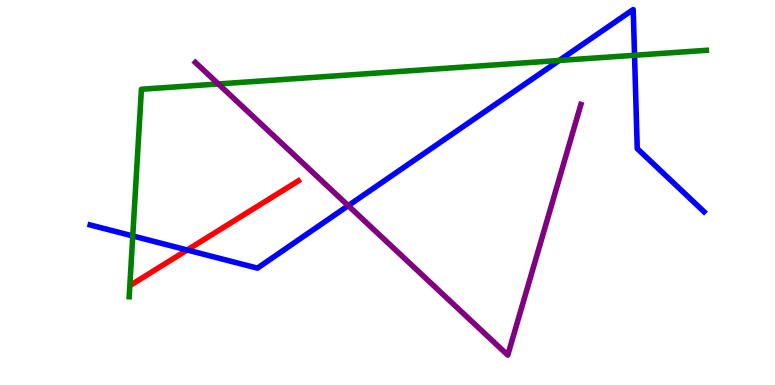[{'lines': ['blue', 'red'], 'intersections': [{'x': 2.42, 'y': 3.51}]}, {'lines': ['green', 'red'], 'intersections': []}, {'lines': ['purple', 'red'], 'intersections': []}, {'lines': ['blue', 'green'], 'intersections': [{'x': 1.71, 'y': 3.87}, {'x': 7.22, 'y': 8.43}, {'x': 8.19, 'y': 8.56}]}, {'lines': ['blue', 'purple'], 'intersections': [{'x': 4.49, 'y': 4.66}]}, {'lines': ['green', 'purple'], 'intersections': [{'x': 2.82, 'y': 7.82}]}]